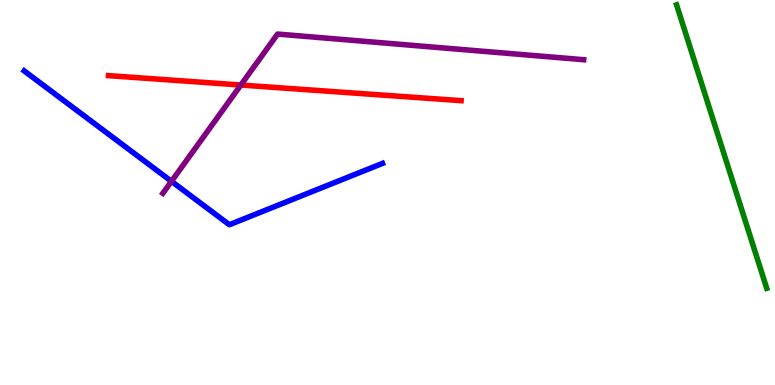[{'lines': ['blue', 'red'], 'intersections': []}, {'lines': ['green', 'red'], 'intersections': []}, {'lines': ['purple', 'red'], 'intersections': [{'x': 3.11, 'y': 7.79}]}, {'lines': ['blue', 'green'], 'intersections': []}, {'lines': ['blue', 'purple'], 'intersections': [{'x': 2.21, 'y': 5.29}]}, {'lines': ['green', 'purple'], 'intersections': []}]